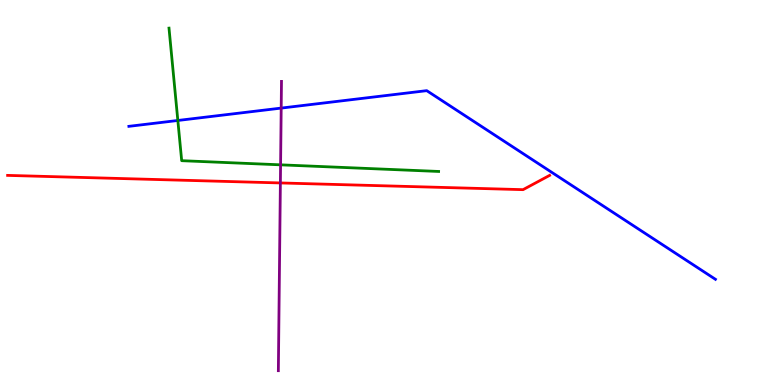[{'lines': ['blue', 'red'], 'intersections': []}, {'lines': ['green', 'red'], 'intersections': []}, {'lines': ['purple', 'red'], 'intersections': [{'x': 3.62, 'y': 5.25}]}, {'lines': ['blue', 'green'], 'intersections': [{'x': 2.29, 'y': 6.87}]}, {'lines': ['blue', 'purple'], 'intersections': [{'x': 3.63, 'y': 7.19}]}, {'lines': ['green', 'purple'], 'intersections': [{'x': 3.62, 'y': 5.72}]}]